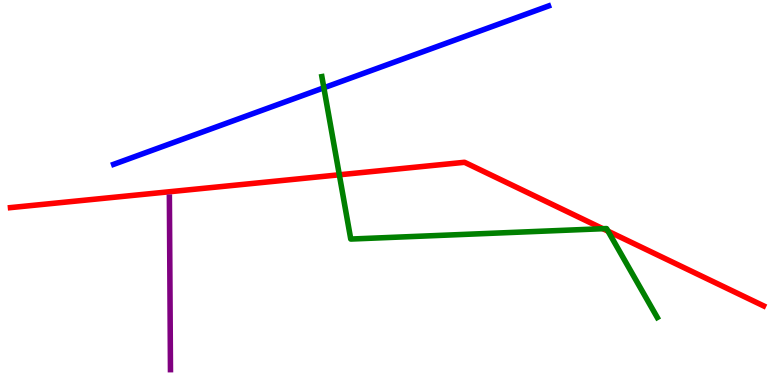[{'lines': ['blue', 'red'], 'intersections': []}, {'lines': ['green', 'red'], 'intersections': [{'x': 4.38, 'y': 5.46}, {'x': 7.78, 'y': 4.06}, {'x': 7.85, 'y': 3.99}]}, {'lines': ['purple', 'red'], 'intersections': []}, {'lines': ['blue', 'green'], 'intersections': [{'x': 4.18, 'y': 7.72}]}, {'lines': ['blue', 'purple'], 'intersections': []}, {'lines': ['green', 'purple'], 'intersections': []}]